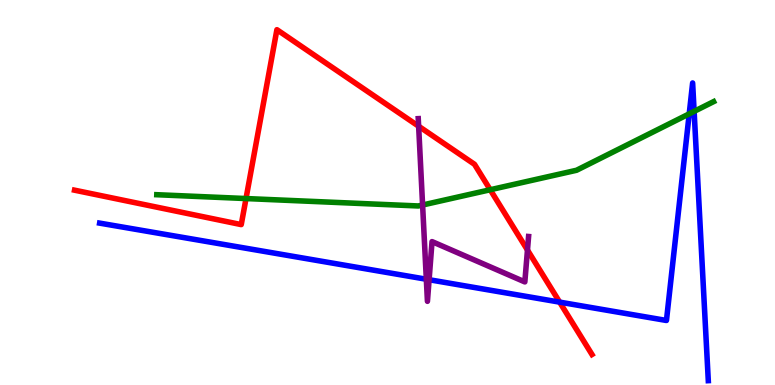[{'lines': ['blue', 'red'], 'intersections': [{'x': 7.22, 'y': 2.15}]}, {'lines': ['green', 'red'], 'intersections': [{'x': 3.17, 'y': 4.84}, {'x': 6.33, 'y': 5.07}]}, {'lines': ['purple', 'red'], 'intersections': [{'x': 5.4, 'y': 6.72}, {'x': 6.81, 'y': 3.51}]}, {'lines': ['blue', 'green'], 'intersections': [{'x': 8.89, 'y': 7.04}, {'x': 8.96, 'y': 7.11}]}, {'lines': ['blue', 'purple'], 'intersections': [{'x': 5.5, 'y': 2.75}, {'x': 5.54, 'y': 2.73}]}, {'lines': ['green', 'purple'], 'intersections': [{'x': 5.45, 'y': 4.68}]}]